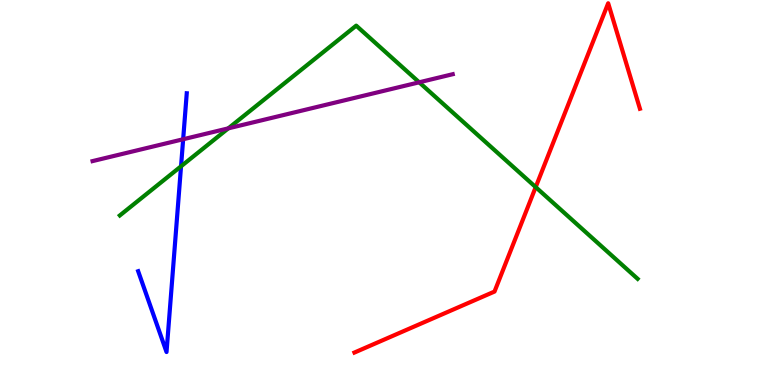[{'lines': ['blue', 'red'], 'intersections': []}, {'lines': ['green', 'red'], 'intersections': [{'x': 6.91, 'y': 5.14}]}, {'lines': ['purple', 'red'], 'intersections': []}, {'lines': ['blue', 'green'], 'intersections': [{'x': 2.34, 'y': 5.68}]}, {'lines': ['blue', 'purple'], 'intersections': [{'x': 2.36, 'y': 6.38}]}, {'lines': ['green', 'purple'], 'intersections': [{'x': 2.95, 'y': 6.67}, {'x': 5.41, 'y': 7.86}]}]